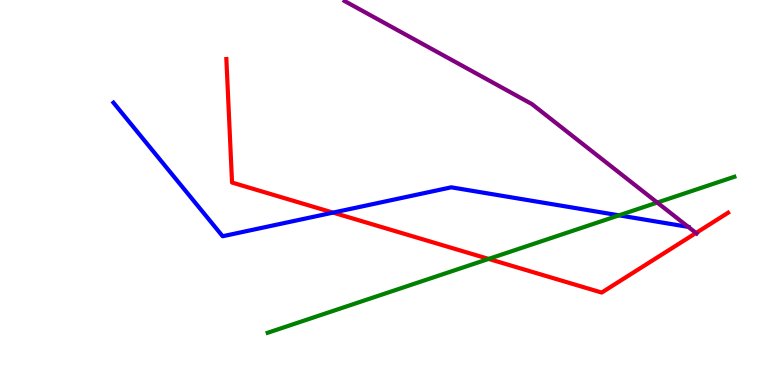[{'lines': ['blue', 'red'], 'intersections': [{'x': 4.3, 'y': 4.48}]}, {'lines': ['green', 'red'], 'intersections': [{'x': 6.31, 'y': 3.27}]}, {'lines': ['purple', 'red'], 'intersections': [{'x': 8.98, 'y': 3.95}]}, {'lines': ['blue', 'green'], 'intersections': [{'x': 7.99, 'y': 4.41}]}, {'lines': ['blue', 'purple'], 'intersections': [{'x': 8.88, 'y': 4.11}]}, {'lines': ['green', 'purple'], 'intersections': [{'x': 8.48, 'y': 4.74}]}]